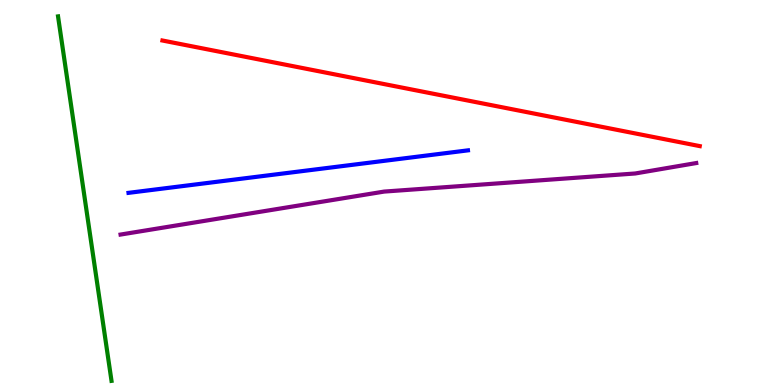[{'lines': ['blue', 'red'], 'intersections': []}, {'lines': ['green', 'red'], 'intersections': []}, {'lines': ['purple', 'red'], 'intersections': []}, {'lines': ['blue', 'green'], 'intersections': []}, {'lines': ['blue', 'purple'], 'intersections': []}, {'lines': ['green', 'purple'], 'intersections': []}]